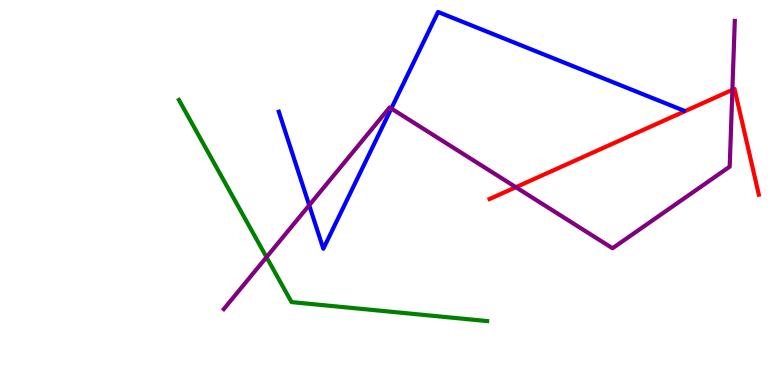[{'lines': ['blue', 'red'], 'intersections': []}, {'lines': ['green', 'red'], 'intersections': []}, {'lines': ['purple', 'red'], 'intersections': [{'x': 6.66, 'y': 5.14}, {'x': 9.45, 'y': 7.67}]}, {'lines': ['blue', 'green'], 'intersections': []}, {'lines': ['blue', 'purple'], 'intersections': [{'x': 3.99, 'y': 4.67}, {'x': 5.05, 'y': 7.18}]}, {'lines': ['green', 'purple'], 'intersections': [{'x': 3.44, 'y': 3.32}]}]